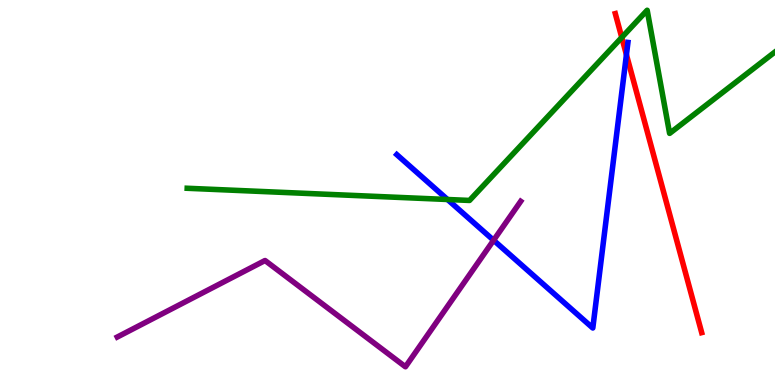[{'lines': ['blue', 'red'], 'intersections': [{'x': 8.08, 'y': 8.58}]}, {'lines': ['green', 'red'], 'intersections': [{'x': 8.02, 'y': 9.03}]}, {'lines': ['purple', 'red'], 'intersections': []}, {'lines': ['blue', 'green'], 'intersections': [{'x': 5.77, 'y': 4.82}]}, {'lines': ['blue', 'purple'], 'intersections': [{'x': 6.37, 'y': 3.76}]}, {'lines': ['green', 'purple'], 'intersections': []}]